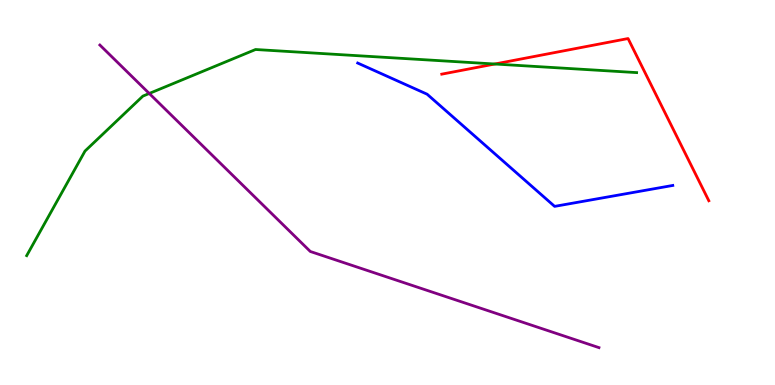[{'lines': ['blue', 'red'], 'intersections': []}, {'lines': ['green', 'red'], 'intersections': [{'x': 6.38, 'y': 8.34}]}, {'lines': ['purple', 'red'], 'intersections': []}, {'lines': ['blue', 'green'], 'intersections': []}, {'lines': ['blue', 'purple'], 'intersections': []}, {'lines': ['green', 'purple'], 'intersections': [{'x': 1.93, 'y': 7.57}]}]